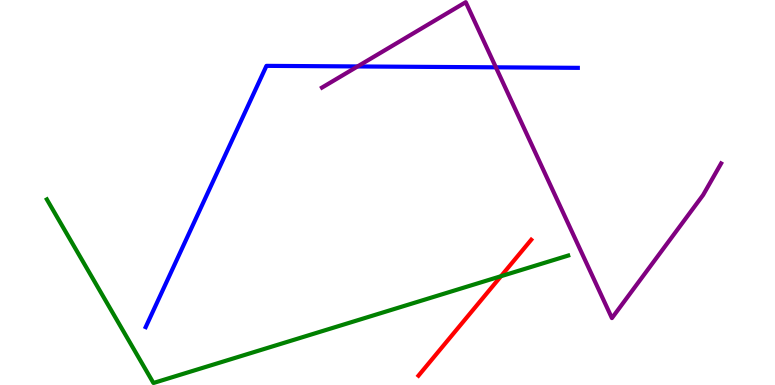[{'lines': ['blue', 'red'], 'intersections': []}, {'lines': ['green', 'red'], 'intersections': [{'x': 6.46, 'y': 2.83}]}, {'lines': ['purple', 'red'], 'intersections': []}, {'lines': ['blue', 'green'], 'intersections': []}, {'lines': ['blue', 'purple'], 'intersections': [{'x': 4.61, 'y': 8.27}, {'x': 6.4, 'y': 8.25}]}, {'lines': ['green', 'purple'], 'intersections': []}]